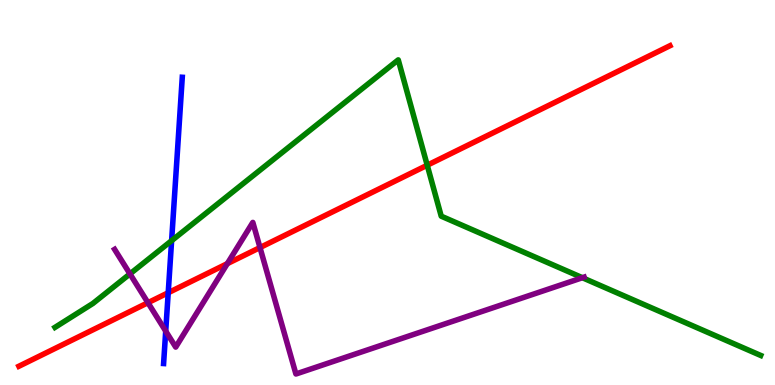[{'lines': ['blue', 'red'], 'intersections': [{'x': 2.17, 'y': 2.4}]}, {'lines': ['green', 'red'], 'intersections': [{'x': 5.51, 'y': 5.71}]}, {'lines': ['purple', 'red'], 'intersections': [{'x': 1.91, 'y': 2.14}, {'x': 2.93, 'y': 3.15}, {'x': 3.35, 'y': 3.57}]}, {'lines': ['blue', 'green'], 'intersections': [{'x': 2.21, 'y': 3.75}]}, {'lines': ['blue', 'purple'], 'intersections': [{'x': 2.14, 'y': 1.4}]}, {'lines': ['green', 'purple'], 'intersections': [{'x': 1.68, 'y': 2.89}, {'x': 7.51, 'y': 2.79}]}]